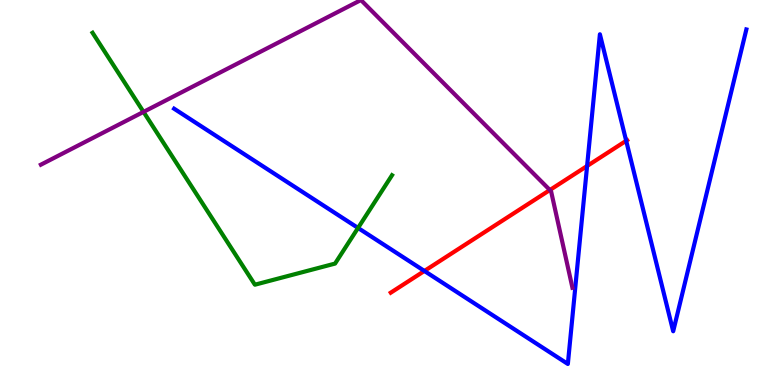[{'lines': ['blue', 'red'], 'intersections': [{'x': 5.48, 'y': 2.96}, {'x': 7.58, 'y': 5.69}, {'x': 8.08, 'y': 6.34}]}, {'lines': ['green', 'red'], 'intersections': []}, {'lines': ['purple', 'red'], 'intersections': [{'x': 7.1, 'y': 5.06}]}, {'lines': ['blue', 'green'], 'intersections': [{'x': 4.62, 'y': 4.08}]}, {'lines': ['blue', 'purple'], 'intersections': []}, {'lines': ['green', 'purple'], 'intersections': [{'x': 1.85, 'y': 7.09}]}]